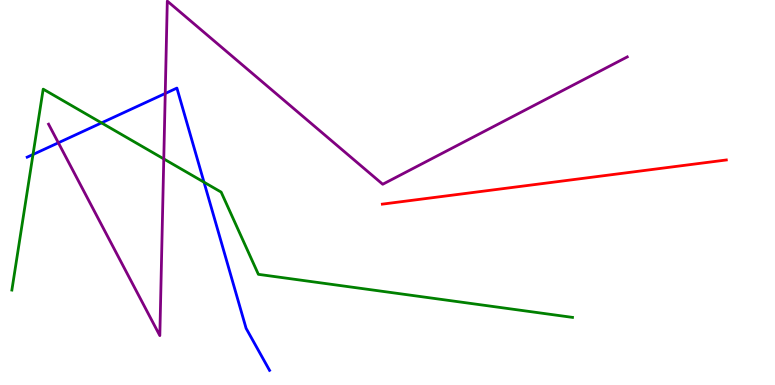[{'lines': ['blue', 'red'], 'intersections': []}, {'lines': ['green', 'red'], 'intersections': []}, {'lines': ['purple', 'red'], 'intersections': []}, {'lines': ['blue', 'green'], 'intersections': [{'x': 0.426, 'y': 5.99}, {'x': 1.31, 'y': 6.81}, {'x': 2.63, 'y': 5.27}]}, {'lines': ['blue', 'purple'], 'intersections': [{'x': 0.753, 'y': 6.29}, {'x': 2.13, 'y': 7.57}]}, {'lines': ['green', 'purple'], 'intersections': [{'x': 2.11, 'y': 5.87}]}]